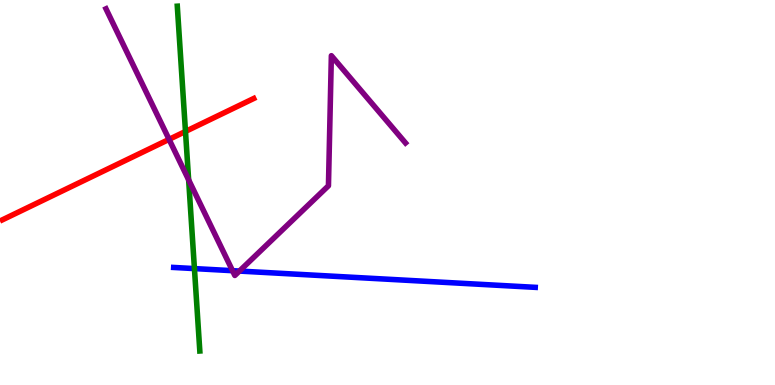[{'lines': ['blue', 'red'], 'intersections': []}, {'lines': ['green', 'red'], 'intersections': [{'x': 2.39, 'y': 6.59}]}, {'lines': ['purple', 'red'], 'intersections': [{'x': 2.18, 'y': 6.38}]}, {'lines': ['blue', 'green'], 'intersections': [{'x': 2.51, 'y': 3.02}]}, {'lines': ['blue', 'purple'], 'intersections': [{'x': 3.0, 'y': 2.97}, {'x': 3.09, 'y': 2.96}]}, {'lines': ['green', 'purple'], 'intersections': [{'x': 2.43, 'y': 5.33}]}]